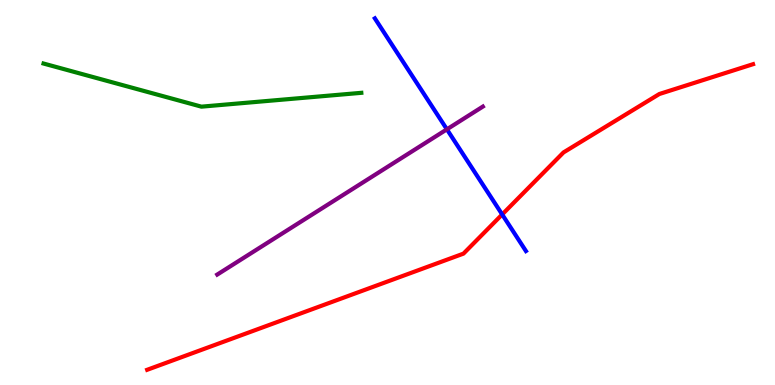[{'lines': ['blue', 'red'], 'intersections': [{'x': 6.48, 'y': 4.43}]}, {'lines': ['green', 'red'], 'intersections': []}, {'lines': ['purple', 'red'], 'intersections': []}, {'lines': ['blue', 'green'], 'intersections': []}, {'lines': ['blue', 'purple'], 'intersections': [{'x': 5.77, 'y': 6.64}]}, {'lines': ['green', 'purple'], 'intersections': []}]